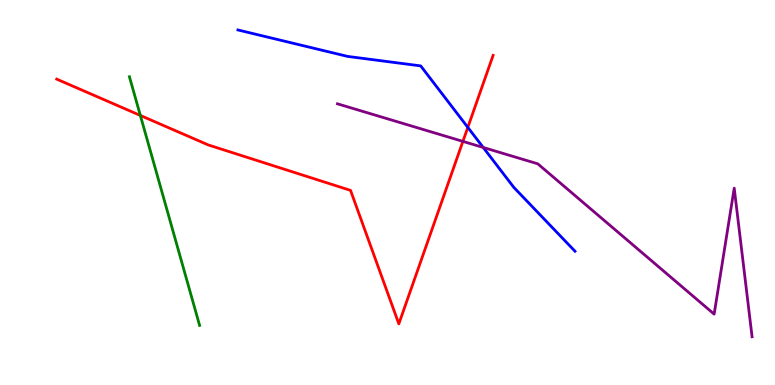[{'lines': ['blue', 'red'], 'intersections': [{'x': 6.04, 'y': 6.69}]}, {'lines': ['green', 'red'], 'intersections': [{'x': 1.81, 'y': 7.0}]}, {'lines': ['purple', 'red'], 'intersections': [{'x': 5.97, 'y': 6.33}]}, {'lines': ['blue', 'green'], 'intersections': []}, {'lines': ['blue', 'purple'], 'intersections': [{'x': 6.24, 'y': 6.17}]}, {'lines': ['green', 'purple'], 'intersections': []}]